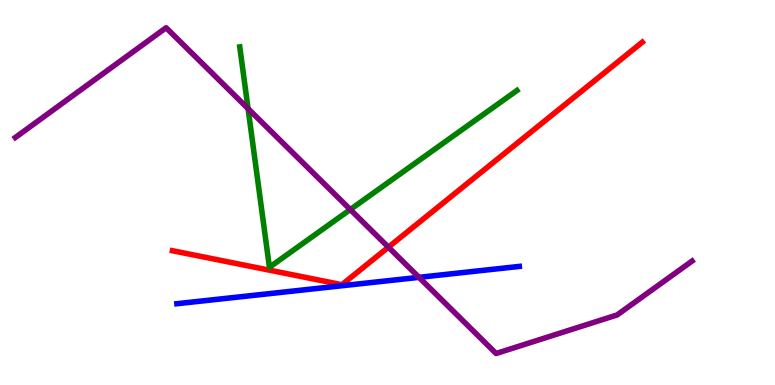[{'lines': ['blue', 'red'], 'intersections': []}, {'lines': ['green', 'red'], 'intersections': []}, {'lines': ['purple', 'red'], 'intersections': [{'x': 5.01, 'y': 3.58}]}, {'lines': ['blue', 'green'], 'intersections': []}, {'lines': ['blue', 'purple'], 'intersections': [{'x': 5.41, 'y': 2.8}]}, {'lines': ['green', 'purple'], 'intersections': [{'x': 3.2, 'y': 7.18}, {'x': 4.52, 'y': 4.56}]}]